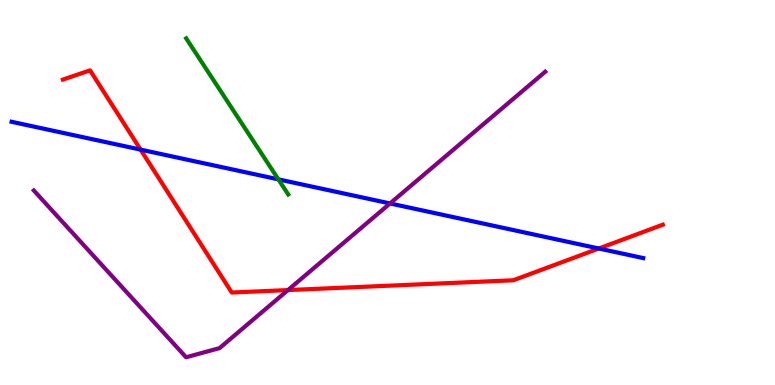[{'lines': ['blue', 'red'], 'intersections': [{'x': 1.81, 'y': 6.11}, {'x': 7.73, 'y': 3.55}]}, {'lines': ['green', 'red'], 'intersections': []}, {'lines': ['purple', 'red'], 'intersections': [{'x': 3.72, 'y': 2.47}]}, {'lines': ['blue', 'green'], 'intersections': [{'x': 3.59, 'y': 5.34}]}, {'lines': ['blue', 'purple'], 'intersections': [{'x': 5.03, 'y': 4.72}]}, {'lines': ['green', 'purple'], 'intersections': []}]